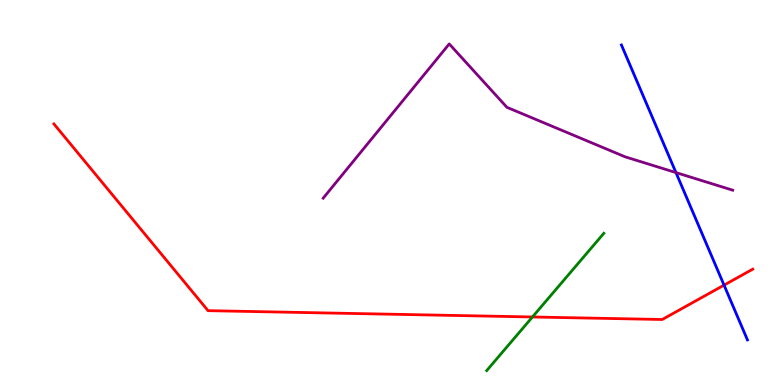[{'lines': ['blue', 'red'], 'intersections': [{'x': 9.34, 'y': 2.59}]}, {'lines': ['green', 'red'], 'intersections': [{'x': 6.87, 'y': 1.77}]}, {'lines': ['purple', 'red'], 'intersections': []}, {'lines': ['blue', 'green'], 'intersections': []}, {'lines': ['blue', 'purple'], 'intersections': [{'x': 8.72, 'y': 5.52}]}, {'lines': ['green', 'purple'], 'intersections': []}]